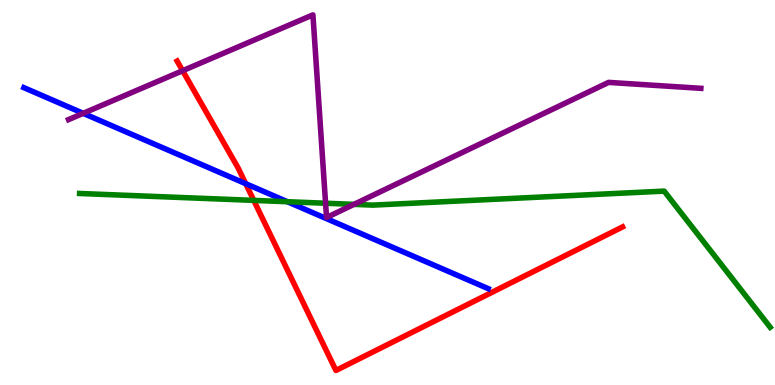[{'lines': ['blue', 'red'], 'intersections': [{'x': 3.17, 'y': 5.23}]}, {'lines': ['green', 'red'], 'intersections': [{'x': 3.27, 'y': 4.8}]}, {'lines': ['purple', 'red'], 'intersections': [{'x': 2.36, 'y': 8.16}]}, {'lines': ['blue', 'green'], 'intersections': [{'x': 3.71, 'y': 4.76}]}, {'lines': ['blue', 'purple'], 'intersections': [{'x': 1.07, 'y': 7.06}]}, {'lines': ['green', 'purple'], 'intersections': [{'x': 4.2, 'y': 4.72}, {'x': 4.57, 'y': 4.69}]}]